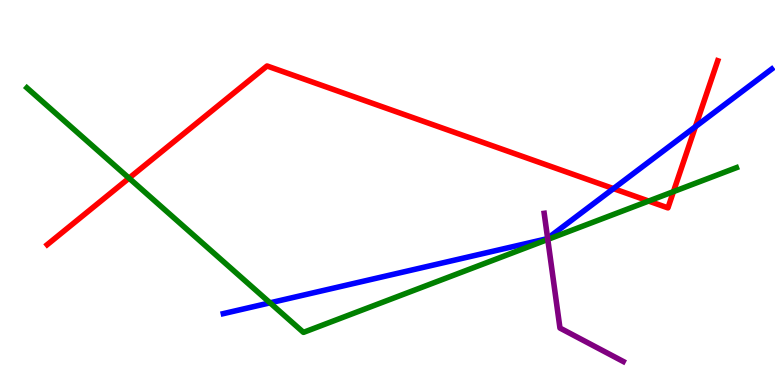[{'lines': ['blue', 'red'], 'intersections': [{'x': 7.92, 'y': 5.1}, {'x': 8.97, 'y': 6.71}]}, {'lines': ['green', 'red'], 'intersections': [{'x': 1.67, 'y': 5.37}, {'x': 8.37, 'y': 4.78}, {'x': 8.69, 'y': 5.02}]}, {'lines': ['purple', 'red'], 'intersections': []}, {'lines': ['blue', 'green'], 'intersections': [{'x': 3.48, 'y': 2.13}]}, {'lines': ['blue', 'purple'], 'intersections': [{'x': 7.07, 'y': 3.81}]}, {'lines': ['green', 'purple'], 'intersections': [{'x': 7.07, 'y': 3.78}]}]